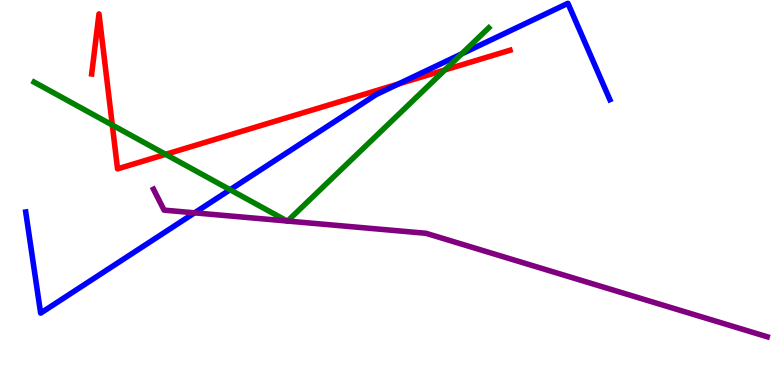[{'lines': ['blue', 'red'], 'intersections': [{'x': 5.14, 'y': 7.82}]}, {'lines': ['green', 'red'], 'intersections': [{'x': 1.45, 'y': 6.75}, {'x': 2.14, 'y': 5.99}, {'x': 5.74, 'y': 8.18}]}, {'lines': ['purple', 'red'], 'intersections': []}, {'lines': ['blue', 'green'], 'intersections': [{'x': 2.97, 'y': 5.07}, {'x': 5.96, 'y': 8.6}]}, {'lines': ['blue', 'purple'], 'intersections': [{'x': 2.51, 'y': 4.47}]}, {'lines': ['green', 'purple'], 'intersections': [{'x': 3.7, 'y': 4.26}, {'x': 3.71, 'y': 4.26}]}]